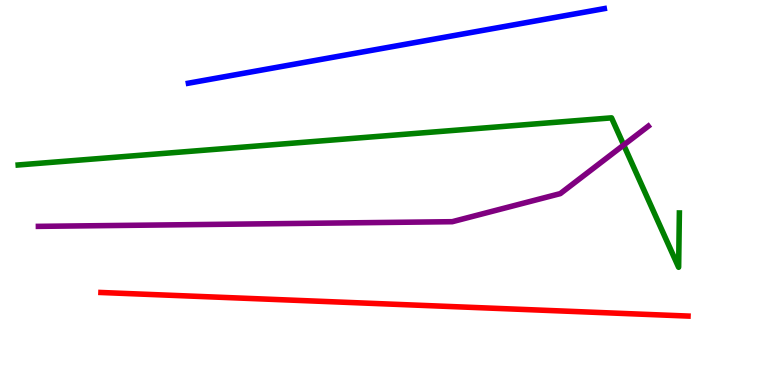[{'lines': ['blue', 'red'], 'intersections': []}, {'lines': ['green', 'red'], 'intersections': []}, {'lines': ['purple', 'red'], 'intersections': []}, {'lines': ['blue', 'green'], 'intersections': []}, {'lines': ['blue', 'purple'], 'intersections': []}, {'lines': ['green', 'purple'], 'intersections': [{'x': 8.05, 'y': 6.23}]}]